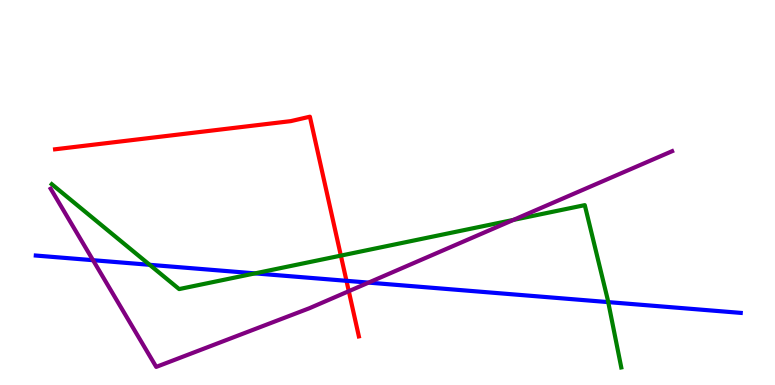[{'lines': ['blue', 'red'], 'intersections': [{'x': 4.47, 'y': 2.71}]}, {'lines': ['green', 'red'], 'intersections': [{'x': 4.4, 'y': 3.36}]}, {'lines': ['purple', 'red'], 'intersections': [{'x': 4.5, 'y': 2.44}]}, {'lines': ['blue', 'green'], 'intersections': [{'x': 1.93, 'y': 3.12}, {'x': 3.29, 'y': 2.9}, {'x': 7.85, 'y': 2.15}]}, {'lines': ['blue', 'purple'], 'intersections': [{'x': 1.2, 'y': 3.24}, {'x': 4.76, 'y': 2.66}]}, {'lines': ['green', 'purple'], 'intersections': [{'x': 6.62, 'y': 4.29}]}]